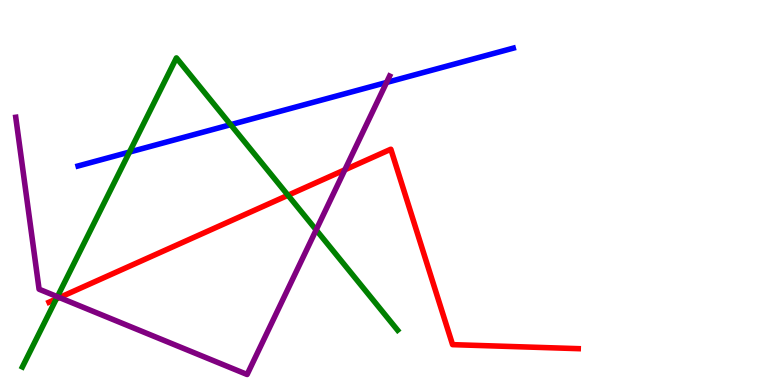[{'lines': ['blue', 'red'], 'intersections': []}, {'lines': ['green', 'red'], 'intersections': [{'x': 0.726, 'y': 2.23}, {'x': 3.72, 'y': 4.93}]}, {'lines': ['purple', 'red'], 'intersections': [{'x': 0.767, 'y': 2.27}, {'x': 4.45, 'y': 5.59}]}, {'lines': ['blue', 'green'], 'intersections': [{'x': 1.67, 'y': 6.05}, {'x': 2.98, 'y': 6.76}]}, {'lines': ['blue', 'purple'], 'intersections': [{'x': 4.99, 'y': 7.86}]}, {'lines': ['green', 'purple'], 'intersections': [{'x': 0.74, 'y': 2.29}, {'x': 4.08, 'y': 4.03}]}]